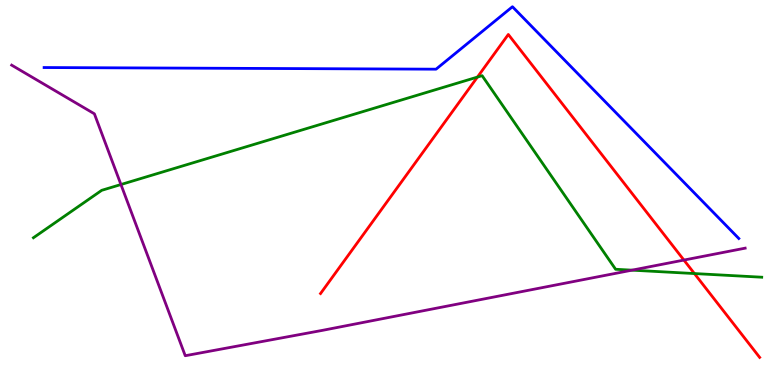[{'lines': ['blue', 'red'], 'intersections': []}, {'lines': ['green', 'red'], 'intersections': [{'x': 6.16, 'y': 8.0}, {'x': 8.96, 'y': 2.89}]}, {'lines': ['purple', 'red'], 'intersections': [{'x': 8.82, 'y': 3.24}]}, {'lines': ['blue', 'green'], 'intersections': []}, {'lines': ['blue', 'purple'], 'intersections': []}, {'lines': ['green', 'purple'], 'intersections': [{'x': 1.56, 'y': 5.21}, {'x': 8.15, 'y': 2.98}]}]